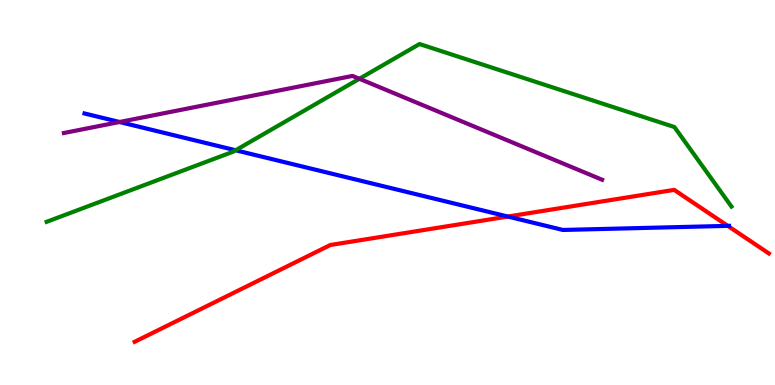[{'lines': ['blue', 'red'], 'intersections': [{'x': 6.55, 'y': 4.38}, {'x': 9.39, 'y': 4.13}]}, {'lines': ['green', 'red'], 'intersections': []}, {'lines': ['purple', 'red'], 'intersections': []}, {'lines': ['blue', 'green'], 'intersections': [{'x': 3.04, 'y': 6.1}]}, {'lines': ['blue', 'purple'], 'intersections': [{'x': 1.54, 'y': 6.83}]}, {'lines': ['green', 'purple'], 'intersections': [{'x': 4.64, 'y': 7.95}]}]